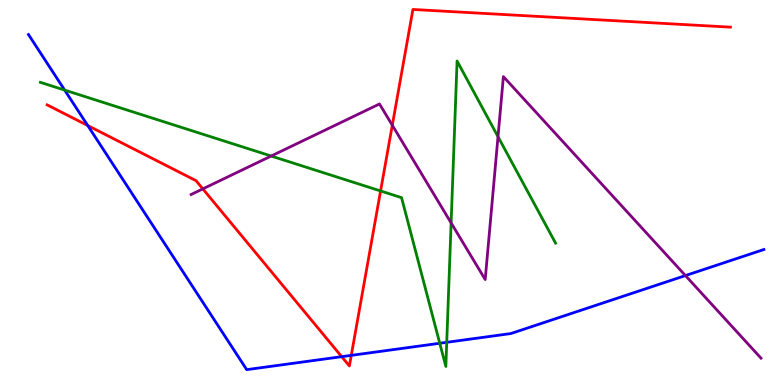[{'lines': ['blue', 'red'], 'intersections': [{'x': 1.13, 'y': 6.74}, {'x': 4.41, 'y': 0.736}, {'x': 4.53, 'y': 0.77}]}, {'lines': ['green', 'red'], 'intersections': [{'x': 4.91, 'y': 5.04}]}, {'lines': ['purple', 'red'], 'intersections': [{'x': 2.62, 'y': 5.09}, {'x': 5.06, 'y': 6.75}]}, {'lines': ['blue', 'green'], 'intersections': [{'x': 0.834, 'y': 7.66}, {'x': 5.67, 'y': 1.08}, {'x': 5.76, 'y': 1.11}]}, {'lines': ['blue', 'purple'], 'intersections': [{'x': 8.84, 'y': 2.84}]}, {'lines': ['green', 'purple'], 'intersections': [{'x': 3.5, 'y': 5.95}, {'x': 5.82, 'y': 4.21}, {'x': 6.43, 'y': 6.45}]}]